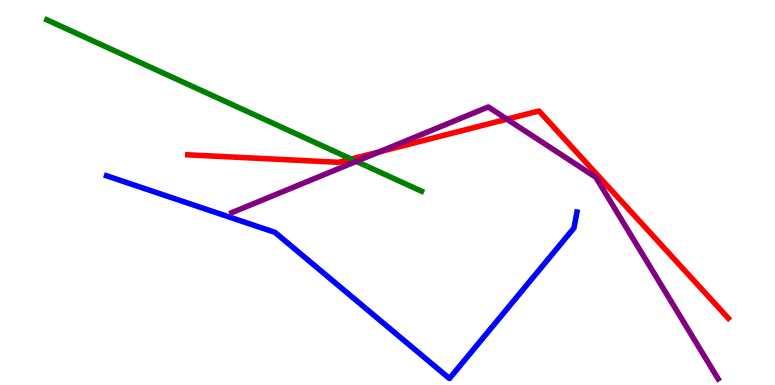[{'lines': ['blue', 'red'], 'intersections': []}, {'lines': ['green', 'red'], 'intersections': [{'x': 4.53, 'y': 5.87}]}, {'lines': ['purple', 'red'], 'intersections': [{'x': 4.9, 'y': 6.06}, {'x': 6.54, 'y': 6.9}]}, {'lines': ['blue', 'green'], 'intersections': []}, {'lines': ['blue', 'purple'], 'intersections': []}, {'lines': ['green', 'purple'], 'intersections': [{'x': 4.6, 'y': 5.81}]}]